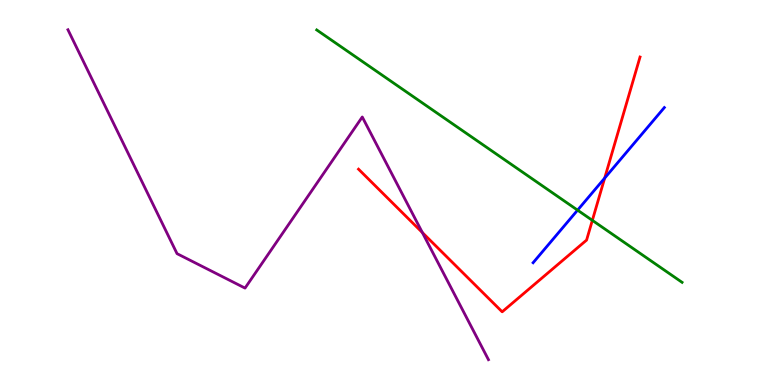[{'lines': ['blue', 'red'], 'intersections': [{'x': 7.8, 'y': 5.37}]}, {'lines': ['green', 'red'], 'intersections': [{'x': 7.64, 'y': 4.28}]}, {'lines': ['purple', 'red'], 'intersections': [{'x': 5.45, 'y': 3.96}]}, {'lines': ['blue', 'green'], 'intersections': [{'x': 7.45, 'y': 4.54}]}, {'lines': ['blue', 'purple'], 'intersections': []}, {'lines': ['green', 'purple'], 'intersections': []}]